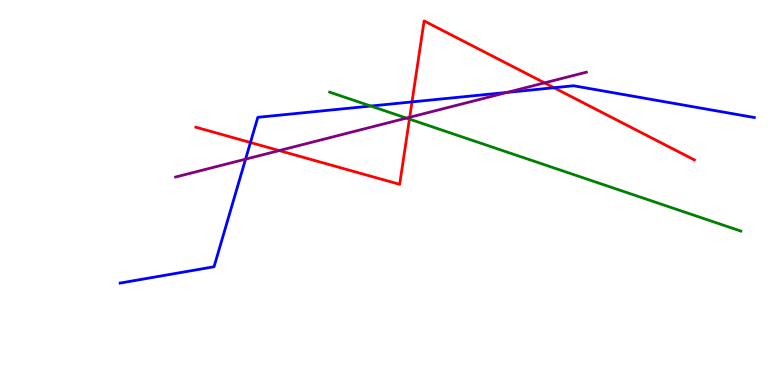[{'lines': ['blue', 'red'], 'intersections': [{'x': 3.23, 'y': 6.3}, {'x': 5.32, 'y': 7.35}, {'x': 7.15, 'y': 7.72}]}, {'lines': ['green', 'red'], 'intersections': [{'x': 5.28, 'y': 6.91}]}, {'lines': ['purple', 'red'], 'intersections': [{'x': 3.6, 'y': 6.09}, {'x': 5.29, 'y': 6.95}, {'x': 7.03, 'y': 7.85}]}, {'lines': ['blue', 'green'], 'intersections': [{'x': 4.78, 'y': 7.25}]}, {'lines': ['blue', 'purple'], 'intersections': [{'x': 3.17, 'y': 5.87}, {'x': 6.54, 'y': 7.6}]}, {'lines': ['green', 'purple'], 'intersections': [{'x': 5.24, 'y': 6.93}]}]